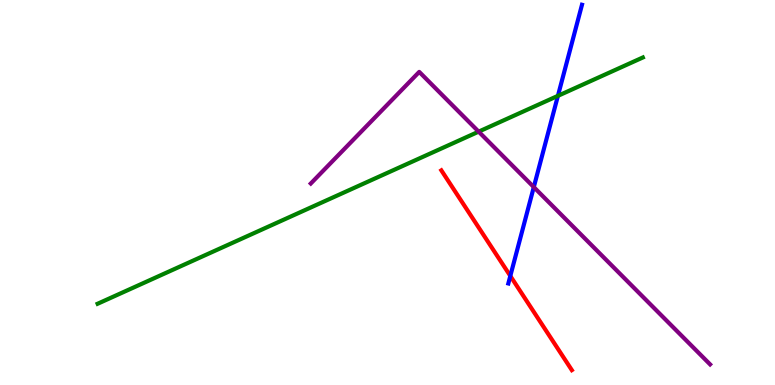[{'lines': ['blue', 'red'], 'intersections': [{'x': 6.58, 'y': 2.83}]}, {'lines': ['green', 'red'], 'intersections': []}, {'lines': ['purple', 'red'], 'intersections': []}, {'lines': ['blue', 'green'], 'intersections': [{'x': 7.2, 'y': 7.51}]}, {'lines': ['blue', 'purple'], 'intersections': [{'x': 6.89, 'y': 5.14}]}, {'lines': ['green', 'purple'], 'intersections': [{'x': 6.18, 'y': 6.58}]}]